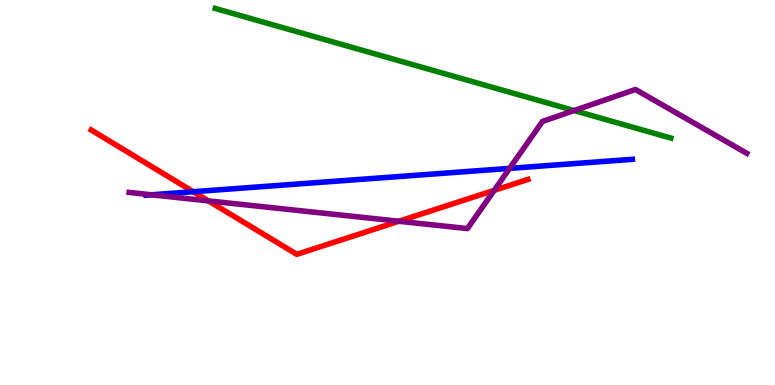[{'lines': ['blue', 'red'], 'intersections': [{'x': 2.49, 'y': 5.02}]}, {'lines': ['green', 'red'], 'intersections': []}, {'lines': ['purple', 'red'], 'intersections': [{'x': 2.69, 'y': 4.78}, {'x': 5.15, 'y': 4.25}, {'x': 6.38, 'y': 5.06}]}, {'lines': ['blue', 'green'], 'intersections': []}, {'lines': ['blue', 'purple'], 'intersections': [{'x': 1.95, 'y': 4.94}, {'x': 6.58, 'y': 5.63}]}, {'lines': ['green', 'purple'], 'intersections': [{'x': 7.41, 'y': 7.13}]}]